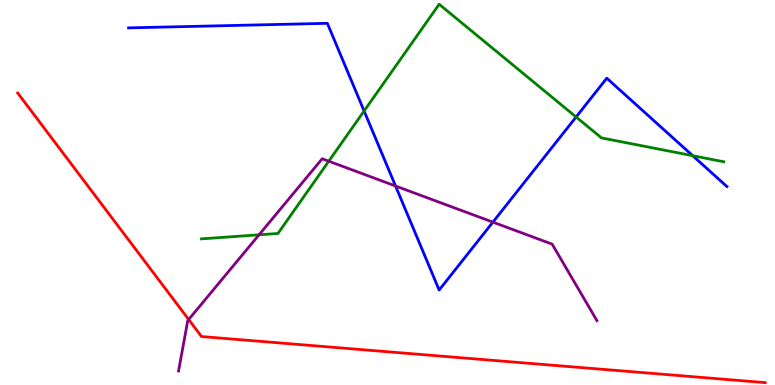[{'lines': ['blue', 'red'], 'intersections': []}, {'lines': ['green', 'red'], 'intersections': []}, {'lines': ['purple', 'red'], 'intersections': [{'x': 2.43, 'y': 1.7}]}, {'lines': ['blue', 'green'], 'intersections': [{'x': 4.7, 'y': 7.12}, {'x': 7.43, 'y': 6.96}, {'x': 8.94, 'y': 5.96}]}, {'lines': ['blue', 'purple'], 'intersections': [{'x': 5.1, 'y': 5.17}, {'x': 6.36, 'y': 4.23}]}, {'lines': ['green', 'purple'], 'intersections': [{'x': 3.34, 'y': 3.9}, {'x': 4.24, 'y': 5.81}]}]